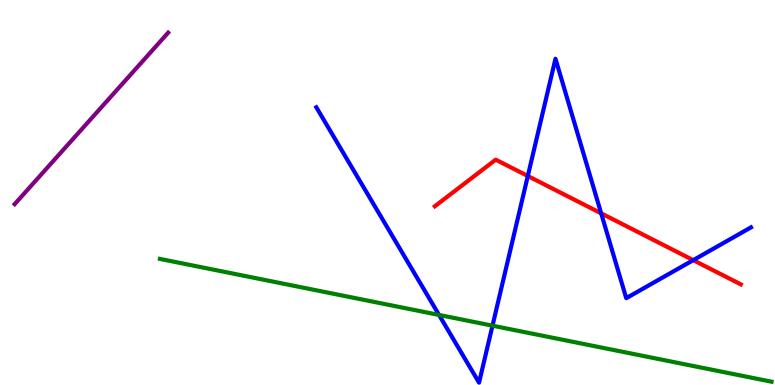[{'lines': ['blue', 'red'], 'intersections': [{'x': 6.81, 'y': 5.43}, {'x': 7.76, 'y': 4.46}, {'x': 8.94, 'y': 3.24}]}, {'lines': ['green', 'red'], 'intersections': []}, {'lines': ['purple', 'red'], 'intersections': []}, {'lines': ['blue', 'green'], 'intersections': [{'x': 5.67, 'y': 1.82}, {'x': 6.35, 'y': 1.54}]}, {'lines': ['blue', 'purple'], 'intersections': []}, {'lines': ['green', 'purple'], 'intersections': []}]